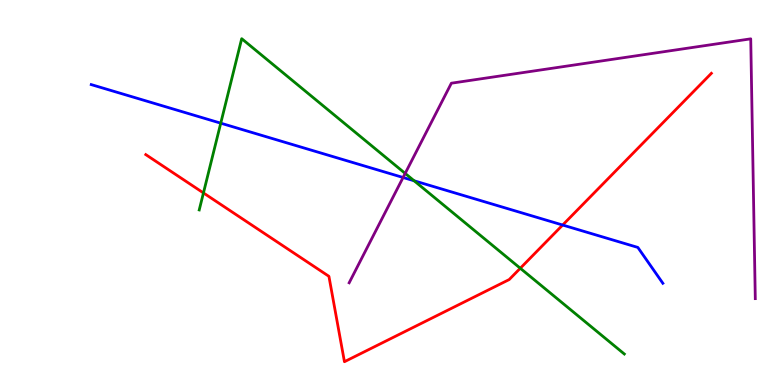[{'lines': ['blue', 'red'], 'intersections': [{'x': 7.26, 'y': 4.16}]}, {'lines': ['green', 'red'], 'intersections': [{'x': 2.63, 'y': 4.99}, {'x': 6.71, 'y': 3.03}]}, {'lines': ['purple', 'red'], 'intersections': []}, {'lines': ['blue', 'green'], 'intersections': [{'x': 2.85, 'y': 6.8}, {'x': 5.34, 'y': 5.3}]}, {'lines': ['blue', 'purple'], 'intersections': [{'x': 5.2, 'y': 5.39}]}, {'lines': ['green', 'purple'], 'intersections': [{'x': 5.23, 'y': 5.5}]}]